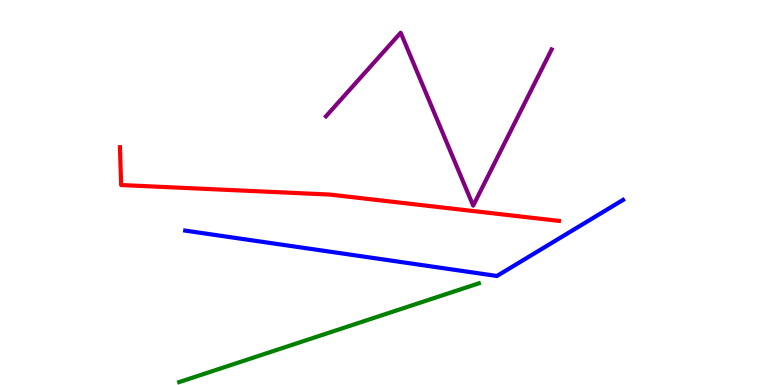[{'lines': ['blue', 'red'], 'intersections': []}, {'lines': ['green', 'red'], 'intersections': []}, {'lines': ['purple', 'red'], 'intersections': []}, {'lines': ['blue', 'green'], 'intersections': []}, {'lines': ['blue', 'purple'], 'intersections': []}, {'lines': ['green', 'purple'], 'intersections': []}]